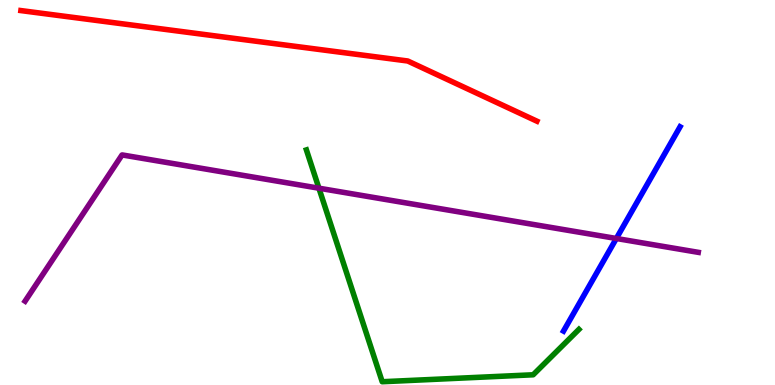[{'lines': ['blue', 'red'], 'intersections': []}, {'lines': ['green', 'red'], 'intersections': []}, {'lines': ['purple', 'red'], 'intersections': []}, {'lines': ['blue', 'green'], 'intersections': []}, {'lines': ['blue', 'purple'], 'intersections': [{'x': 7.95, 'y': 3.81}]}, {'lines': ['green', 'purple'], 'intersections': [{'x': 4.12, 'y': 5.11}]}]